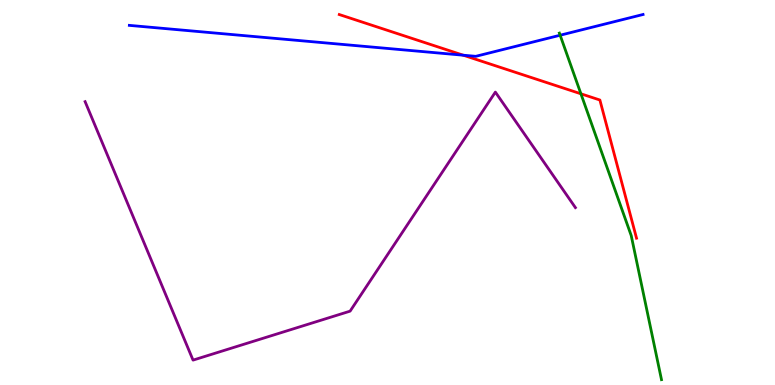[{'lines': ['blue', 'red'], 'intersections': [{'x': 5.98, 'y': 8.57}]}, {'lines': ['green', 'red'], 'intersections': [{'x': 7.5, 'y': 7.56}]}, {'lines': ['purple', 'red'], 'intersections': []}, {'lines': ['blue', 'green'], 'intersections': [{'x': 7.23, 'y': 9.09}]}, {'lines': ['blue', 'purple'], 'intersections': []}, {'lines': ['green', 'purple'], 'intersections': []}]